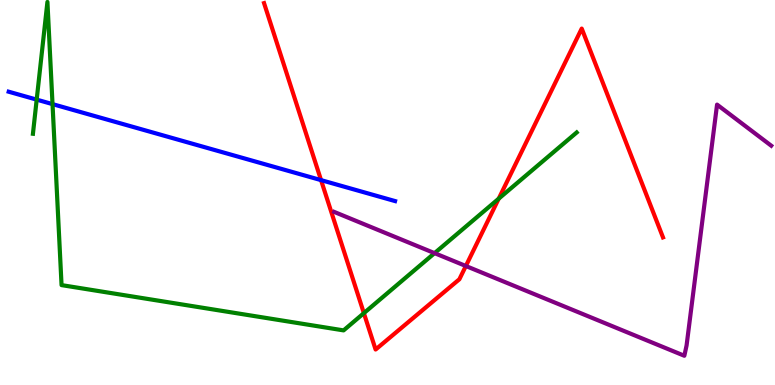[{'lines': ['blue', 'red'], 'intersections': [{'x': 4.14, 'y': 5.32}]}, {'lines': ['green', 'red'], 'intersections': [{'x': 4.7, 'y': 1.87}, {'x': 6.43, 'y': 4.84}]}, {'lines': ['purple', 'red'], 'intersections': [{'x': 6.01, 'y': 3.09}]}, {'lines': ['blue', 'green'], 'intersections': [{'x': 0.473, 'y': 7.41}, {'x': 0.678, 'y': 7.3}]}, {'lines': ['blue', 'purple'], 'intersections': []}, {'lines': ['green', 'purple'], 'intersections': [{'x': 5.61, 'y': 3.42}]}]